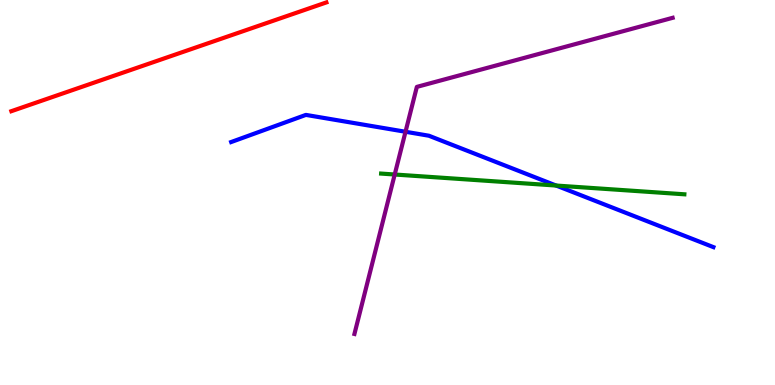[{'lines': ['blue', 'red'], 'intersections': []}, {'lines': ['green', 'red'], 'intersections': []}, {'lines': ['purple', 'red'], 'intersections': []}, {'lines': ['blue', 'green'], 'intersections': [{'x': 7.18, 'y': 5.18}]}, {'lines': ['blue', 'purple'], 'intersections': [{'x': 5.23, 'y': 6.58}]}, {'lines': ['green', 'purple'], 'intersections': [{'x': 5.09, 'y': 5.47}]}]